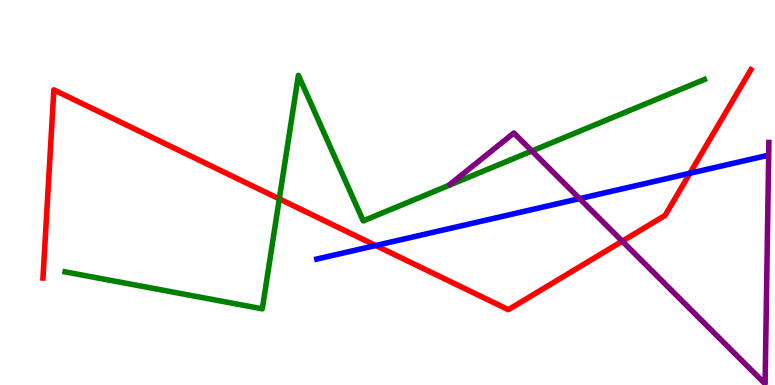[{'lines': ['blue', 'red'], 'intersections': [{'x': 4.85, 'y': 3.62}, {'x': 8.9, 'y': 5.5}]}, {'lines': ['green', 'red'], 'intersections': [{'x': 3.6, 'y': 4.83}]}, {'lines': ['purple', 'red'], 'intersections': [{'x': 8.03, 'y': 3.74}]}, {'lines': ['blue', 'green'], 'intersections': []}, {'lines': ['blue', 'purple'], 'intersections': [{'x': 7.48, 'y': 4.84}]}, {'lines': ['green', 'purple'], 'intersections': [{'x': 6.86, 'y': 6.08}]}]